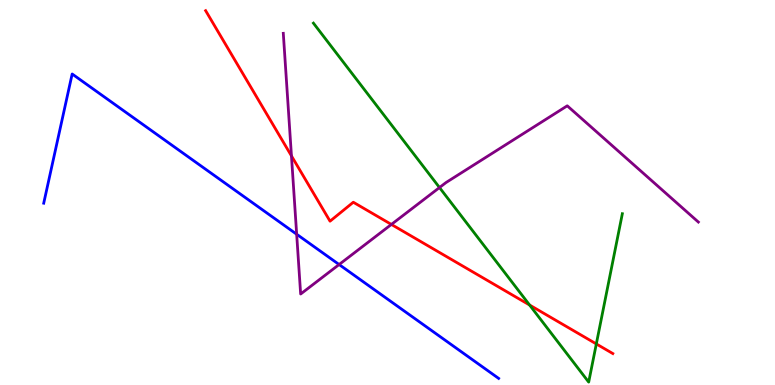[{'lines': ['blue', 'red'], 'intersections': []}, {'lines': ['green', 'red'], 'intersections': [{'x': 6.83, 'y': 2.08}, {'x': 7.69, 'y': 1.07}]}, {'lines': ['purple', 'red'], 'intersections': [{'x': 3.76, 'y': 5.95}, {'x': 5.05, 'y': 4.17}]}, {'lines': ['blue', 'green'], 'intersections': []}, {'lines': ['blue', 'purple'], 'intersections': [{'x': 3.83, 'y': 3.92}, {'x': 4.38, 'y': 3.13}]}, {'lines': ['green', 'purple'], 'intersections': [{'x': 5.67, 'y': 5.13}]}]